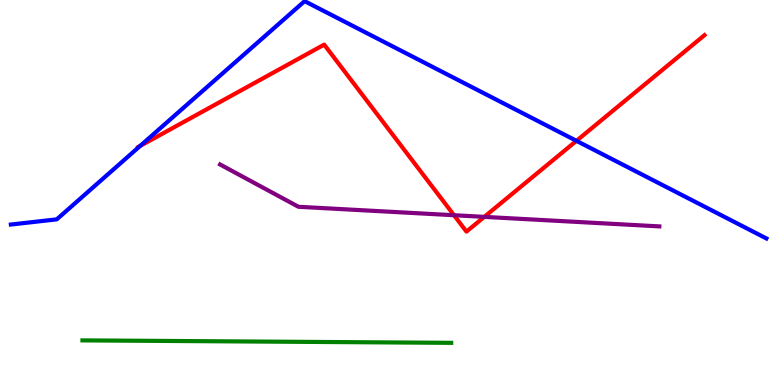[{'lines': ['blue', 'red'], 'intersections': [{'x': 1.81, 'y': 6.21}, {'x': 7.44, 'y': 6.34}]}, {'lines': ['green', 'red'], 'intersections': []}, {'lines': ['purple', 'red'], 'intersections': [{'x': 5.86, 'y': 4.41}, {'x': 6.25, 'y': 4.37}]}, {'lines': ['blue', 'green'], 'intersections': []}, {'lines': ['blue', 'purple'], 'intersections': []}, {'lines': ['green', 'purple'], 'intersections': []}]